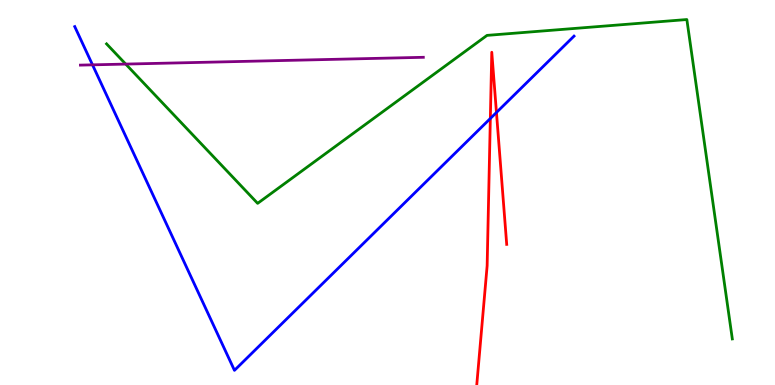[{'lines': ['blue', 'red'], 'intersections': [{'x': 6.33, 'y': 6.92}, {'x': 6.41, 'y': 7.08}]}, {'lines': ['green', 'red'], 'intersections': []}, {'lines': ['purple', 'red'], 'intersections': []}, {'lines': ['blue', 'green'], 'intersections': []}, {'lines': ['blue', 'purple'], 'intersections': [{'x': 1.19, 'y': 8.32}]}, {'lines': ['green', 'purple'], 'intersections': [{'x': 1.62, 'y': 8.34}]}]